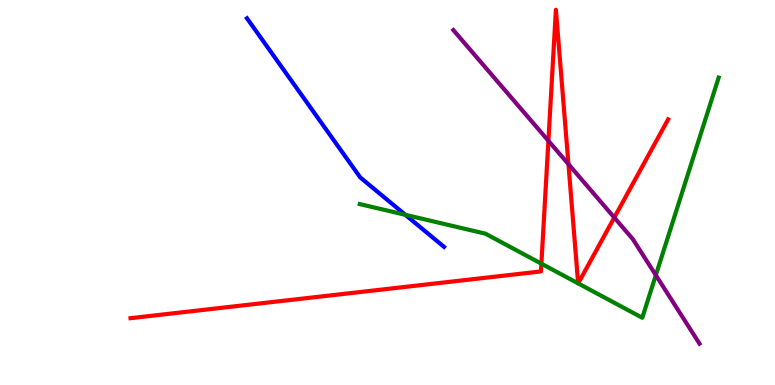[{'lines': ['blue', 'red'], 'intersections': []}, {'lines': ['green', 'red'], 'intersections': [{'x': 6.99, 'y': 3.15}, {'x': 7.46, 'y': 2.64}, {'x': 7.46, 'y': 2.64}]}, {'lines': ['purple', 'red'], 'intersections': [{'x': 7.08, 'y': 6.34}, {'x': 7.33, 'y': 5.74}, {'x': 7.93, 'y': 4.35}]}, {'lines': ['blue', 'green'], 'intersections': [{'x': 5.23, 'y': 4.42}]}, {'lines': ['blue', 'purple'], 'intersections': []}, {'lines': ['green', 'purple'], 'intersections': [{'x': 8.46, 'y': 2.85}]}]